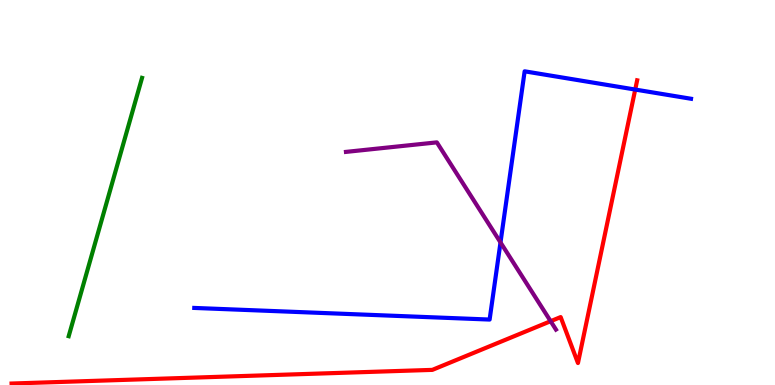[{'lines': ['blue', 'red'], 'intersections': [{'x': 8.2, 'y': 7.67}]}, {'lines': ['green', 'red'], 'intersections': []}, {'lines': ['purple', 'red'], 'intersections': [{'x': 7.1, 'y': 1.66}]}, {'lines': ['blue', 'green'], 'intersections': []}, {'lines': ['blue', 'purple'], 'intersections': [{'x': 6.46, 'y': 3.7}]}, {'lines': ['green', 'purple'], 'intersections': []}]